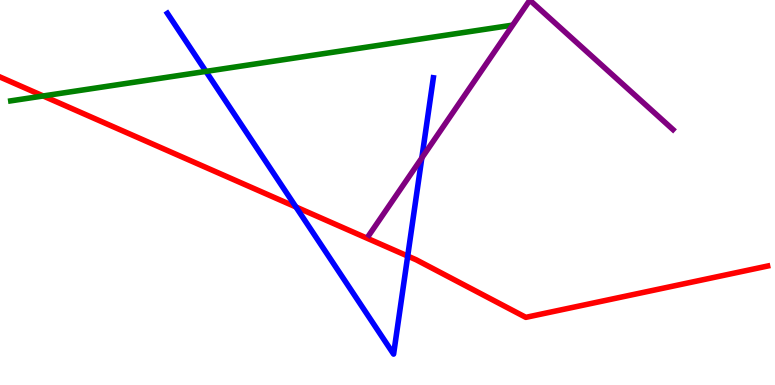[{'lines': ['blue', 'red'], 'intersections': [{'x': 3.82, 'y': 4.62}, {'x': 5.26, 'y': 3.35}]}, {'lines': ['green', 'red'], 'intersections': [{'x': 0.557, 'y': 7.51}]}, {'lines': ['purple', 'red'], 'intersections': []}, {'lines': ['blue', 'green'], 'intersections': [{'x': 2.66, 'y': 8.15}]}, {'lines': ['blue', 'purple'], 'intersections': [{'x': 5.44, 'y': 5.9}]}, {'lines': ['green', 'purple'], 'intersections': []}]